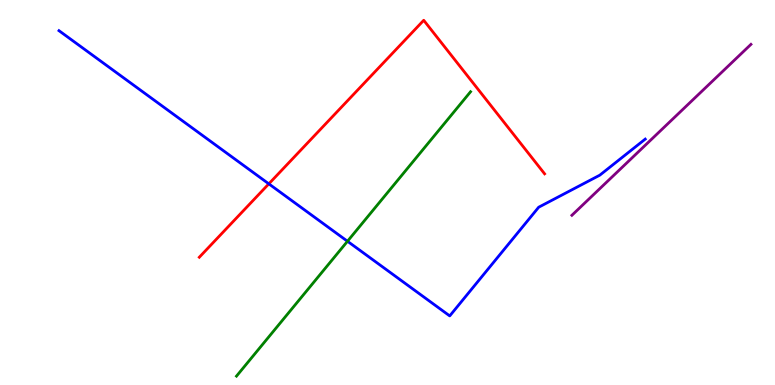[{'lines': ['blue', 'red'], 'intersections': [{'x': 3.47, 'y': 5.22}]}, {'lines': ['green', 'red'], 'intersections': []}, {'lines': ['purple', 'red'], 'intersections': []}, {'lines': ['blue', 'green'], 'intersections': [{'x': 4.48, 'y': 3.73}]}, {'lines': ['blue', 'purple'], 'intersections': []}, {'lines': ['green', 'purple'], 'intersections': []}]